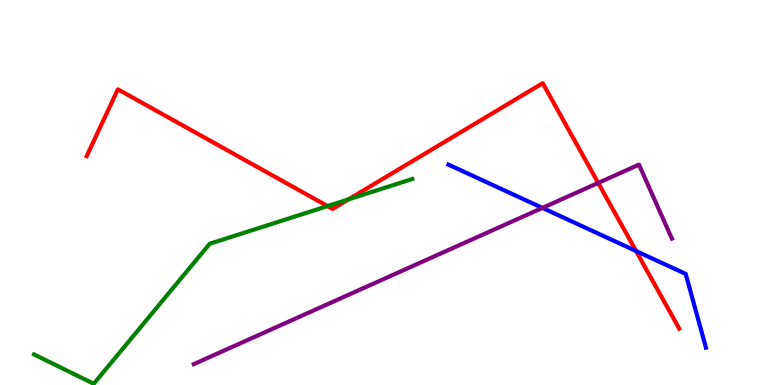[{'lines': ['blue', 'red'], 'intersections': [{'x': 8.21, 'y': 3.48}]}, {'lines': ['green', 'red'], 'intersections': [{'x': 4.23, 'y': 4.65}, {'x': 4.5, 'y': 4.82}]}, {'lines': ['purple', 'red'], 'intersections': [{'x': 7.72, 'y': 5.25}]}, {'lines': ['blue', 'green'], 'intersections': []}, {'lines': ['blue', 'purple'], 'intersections': [{'x': 7.0, 'y': 4.6}]}, {'lines': ['green', 'purple'], 'intersections': []}]